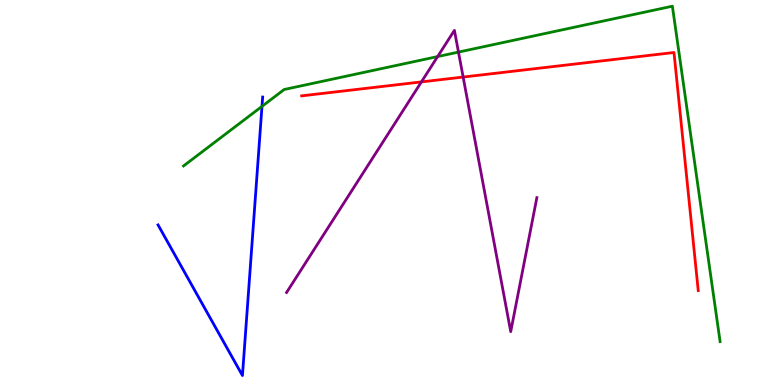[{'lines': ['blue', 'red'], 'intersections': []}, {'lines': ['green', 'red'], 'intersections': []}, {'lines': ['purple', 'red'], 'intersections': [{'x': 5.44, 'y': 7.87}, {'x': 5.98, 'y': 8.0}]}, {'lines': ['blue', 'green'], 'intersections': [{'x': 3.38, 'y': 7.24}]}, {'lines': ['blue', 'purple'], 'intersections': []}, {'lines': ['green', 'purple'], 'intersections': [{'x': 5.65, 'y': 8.53}, {'x': 5.92, 'y': 8.65}]}]